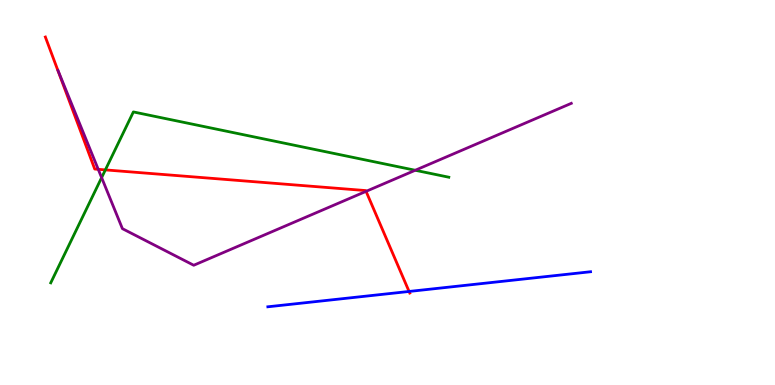[{'lines': ['blue', 'red'], 'intersections': [{'x': 5.28, 'y': 2.43}]}, {'lines': ['green', 'red'], 'intersections': [{'x': 1.36, 'y': 5.59}]}, {'lines': ['purple', 'red'], 'intersections': [{'x': 1.27, 'y': 5.6}, {'x': 4.72, 'y': 5.03}]}, {'lines': ['blue', 'green'], 'intersections': []}, {'lines': ['blue', 'purple'], 'intersections': []}, {'lines': ['green', 'purple'], 'intersections': [{'x': 1.31, 'y': 5.39}, {'x': 5.36, 'y': 5.58}]}]